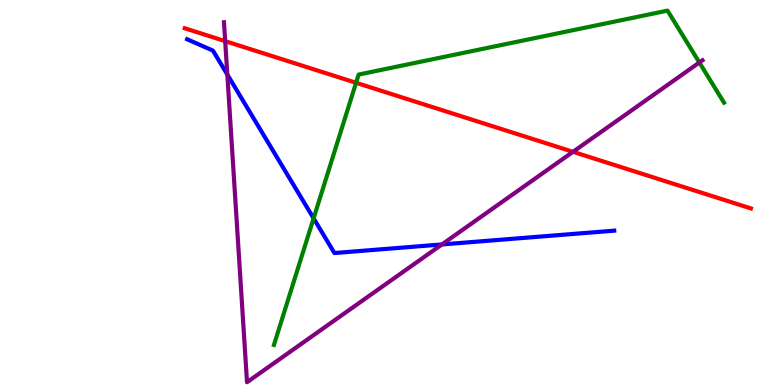[{'lines': ['blue', 'red'], 'intersections': []}, {'lines': ['green', 'red'], 'intersections': [{'x': 4.59, 'y': 7.85}]}, {'lines': ['purple', 'red'], 'intersections': [{'x': 2.91, 'y': 8.93}, {'x': 7.39, 'y': 6.06}]}, {'lines': ['blue', 'green'], 'intersections': [{'x': 4.05, 'y': 4.33}]}, {'lines': ['blue', 'purple'], 'intersections': [{'x': 2.93, 'y': 8.06}, {'x': 5.7, 'y': 3.65}]}, {'lines': ['green', 'purple'], 'intersections': [{'x': 9.02, 'y': 8.38}]}]